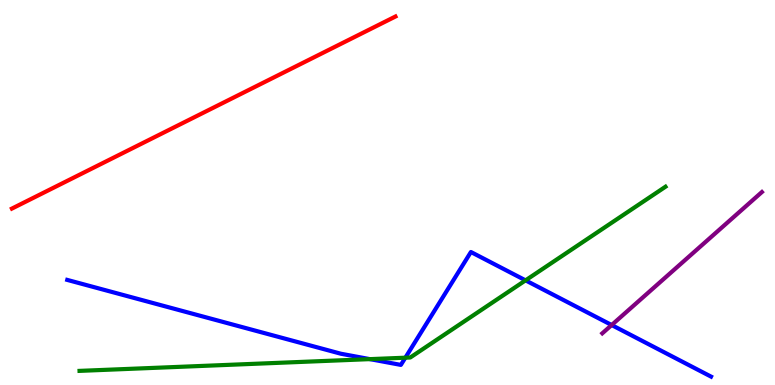[{'lines': ['blue', 'red'], 'intersections': []}, {'lines': ['green', 'red'], 'intersections': []}, {'lines': ['purple', 'red'], 'intersections': []}, {'lines': ['blue', 'green'], 'intersections': [{'x': 4.77, 'y': 0.672}, {'x': 5.23, 'y': 0.709}, {'x': 6.78, 'y': 2.72}]}, {'lines': ['blue', 'purple'], 'intersections': [{'x': 7.89, 'y': 1.56}]}, {'lines': ['green', 'purple'], 'intersections': []}]